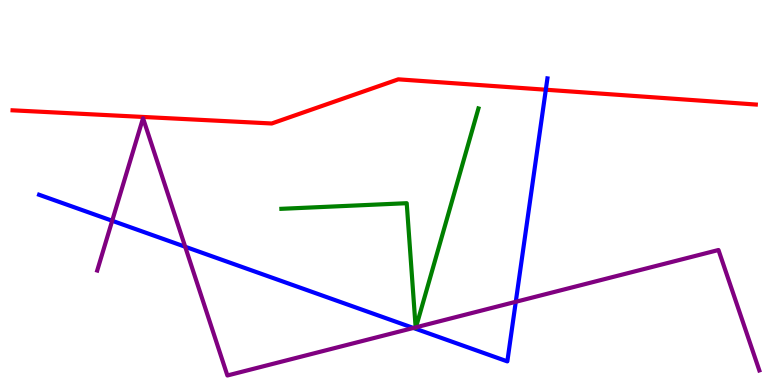[{'lines': ['blue', 'red'], 'intersections': [{'x': 7.04, 'y': 7.67}]}, {'lines': ['green', 'red'], 'intersections': []}, {'lines': ['purple', 'red'], 'intersections': []}, {'lines': ['blue', 'green'], 'intersections': []}, {'lines': ['blue', 'purple'], 'intersections': [{'x': 1.45, 'y': 4.27}, {'x': 2.39, 'y': 3.59}, {'x': 5.33, 'y': 1.48}, {'x': 6.66, 'y': 2.16}]}, {'lines': ['green', 'purple'], 'intersections': [{'x': 5.36, 'y': 1.5}, {'x': 5.37, 'y': 1.5}]}]